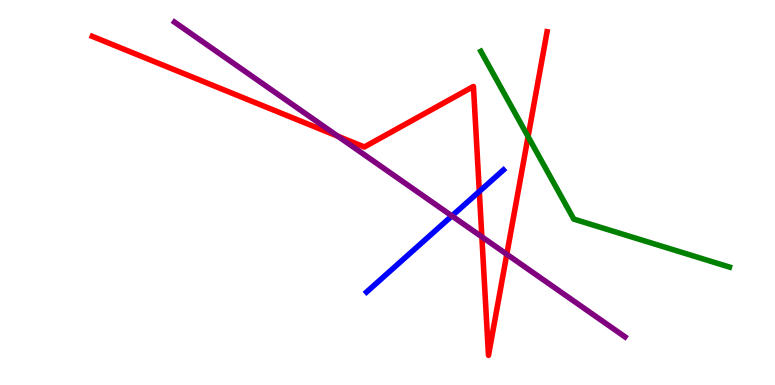[{'lines': ['blue', 'red'], 'intersections': [{'x': 6.18, 'y': 5.03}]}, {'lines': ['green', 'red'], 'intersections': [{'x': 6.81, 'y': 6.45}]}, {'lines': ['purple', 'red'], 'intersections': [{'x': 4.36, 'y': 6.46}, {'x': 6.22, 'y': 3.85}, {'x': 6.54, 'y': 3.4}]}, {'lines': ['blue', 'green'], 'intersections': []}, {'lines': ['blue', 'purple'], 'intersections': [{'x': 5.83, 'y': 4.39}]}, {'lines': ['green', 'purple'], 'intersections': []}]